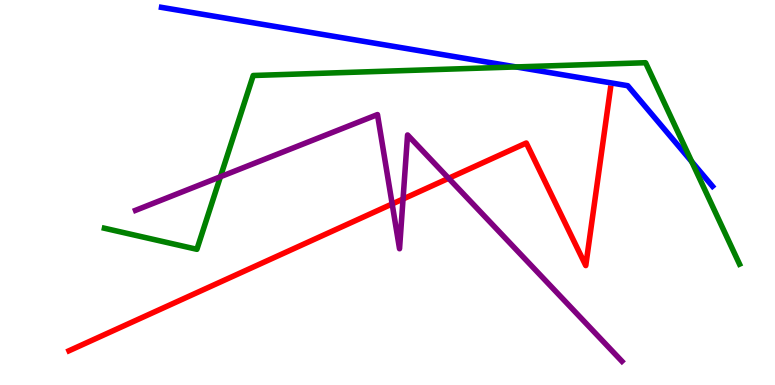[{'lines': ['blue', 'red'], 'intersections': []}, {'lines': ['green', 'red'], 'intersections': []}, {'lines': ['purple', 'red'], 'intersections': [{'x': 5.06, 'y': 4.7}, {'x': 5.2, 'y': 4.83}, {'x': 5.79, 'y': 5.37}]}, {'lines': ['blue', 'green'], 'intersections': [{'x': 6.66, 'y': 8.26}, {'x': 8.93, 'y': 5.8}]}, {'lines': ['blue', 'purple'], 'intersections': []}, {'lines': ['green', 'purple'], 'intersections': [{'x': 2.84, 'y': 5.41}]}]